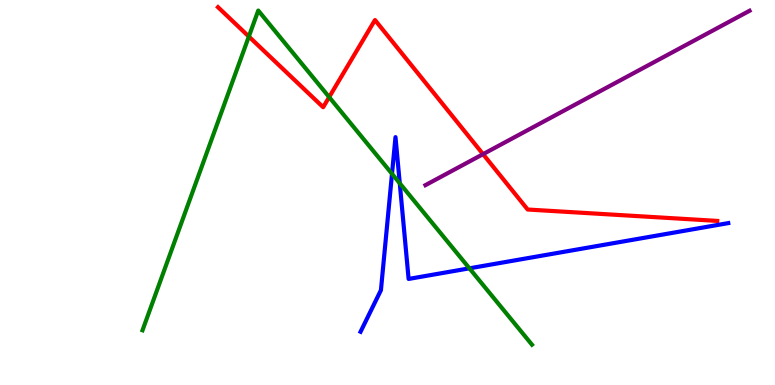[{'lines': ['blue', 'red'], 'intersections': []}, {'lines': ['green', 'red'], 'intersections': [{'x': 3.21, 'y': 9.05}, {'x': 4.25, 'y': 7.48}]}, {'lines': ['purple', 'red'], 'intersections': [{'x': 6.23, 'y': 6.0}]}, {'lines': ['blue', 'green'], 'intersections': [{'x': 5.06, 'y': 5.49}, {'x': 5.16, 'y': 5.24}, {'x': 6.06, 'y': 3.03}]}, {'lines': ['blue', 'purple'], 'intersections': []}, {'lines': ['green', 'purple'], 'intersections': []}]